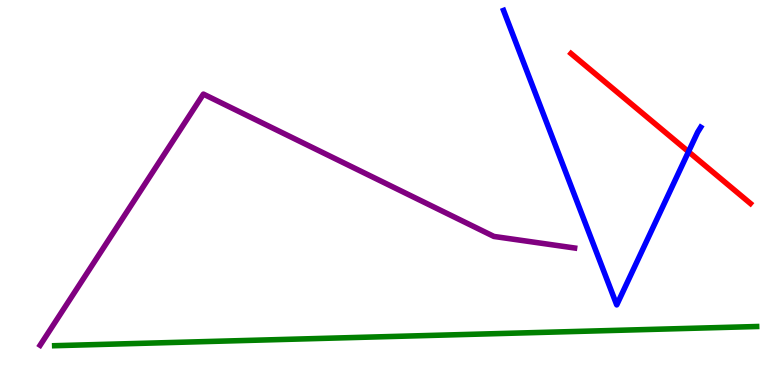[{'lines': ['blue', 'red'], 'intersections': [{'x': 8.88, 'y': 6.06}]}, {'lines': ['green', 'red'], 'intersections': []}, {'lines': ['purple', 'red'], 'intersections': []}, {'lines': ['blue', 'green'], 'intersections': []}, {'lines': ['blue', 'purple'], 'intersections': []}, {'lines': ['green', 'purple'], 'intersections': []}]